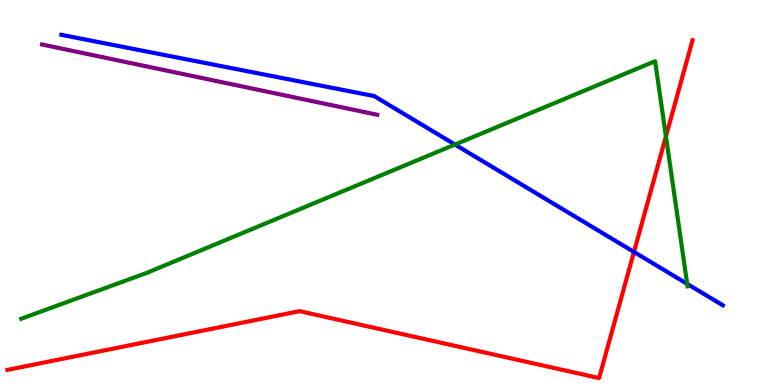[{'lines': ['blue', 'red'], 'intersections': [{'x': 8.18, 'y': 3.46}]}, {'lines': ['green', 'red'], 'intersections': [{'x': 8.59, 'y': 6.46}]}, {'lines': ['purple', 'red'], 'intersections': []}, {'lines': ['blue', 'green'], 'intersections': [{'x': 5.87, 'y': 6.25}, {'x': 8.87, 'y': 2.63}]}, {'lines': ['blue', 'purple'], 'intersections': []}, {'lines': ['green', 'purple'], 'intersections': []}]